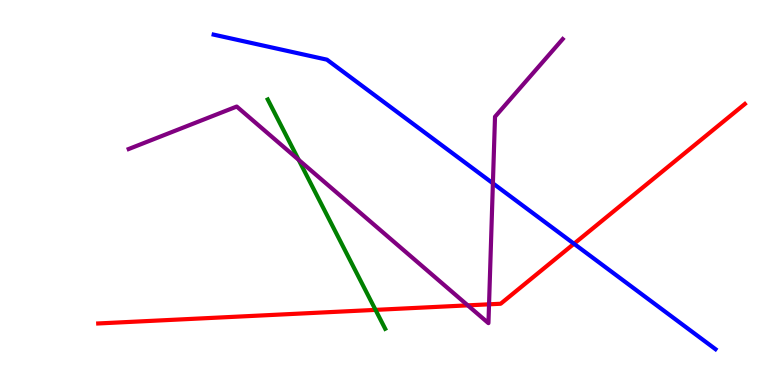[{'lines': ['blue', 'red'], 'intersections': [{'x': 7.41, 'y': 3.67}]}, {'lines': ['green', 'red'], 'intersections': [{'x': 4.85, 'y': 1.95}]}, {'lines': ['purple', 'red'], 'intersections': [{'x': 6.04, 'y': 2.07}, {'x': 6.31, 'y': 2.1}]}, {'lines': ['blue', 'green'], 'intersections': []}, {'lines': ['blue', 'purple'], 'intersections': [{'x': 6.36, 'y': 5.24}]}, {'lines': ['green', 'purple'], 'intersections': [{'x': 3.85, 'y': 5.85}]}]